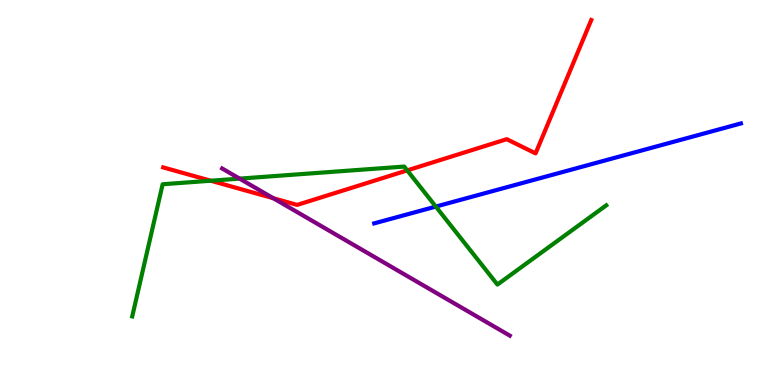[{'lines': ['blue', 'red'], 'intersections': []}, {'lines': ['green', 'red'], 'intersections': [{'x': 2.72, 'y': 5.31}, {'x': 5.25, 'y': 5.57}]}, {'lines': ['purple', 'red'], 'intersections': [{'x': 3.53, 'y': 4.85}]}, {'lines': ['blue', 'green'], 'intersections': [{'x': 5.62, 'y': 4.63}]}, {'lines': ['blue', 'purple'], 'intersections': []}, {'lines': ['green', 'purple'], 'intersections': [{'x': 3.09, 'y': 5.36}]}]